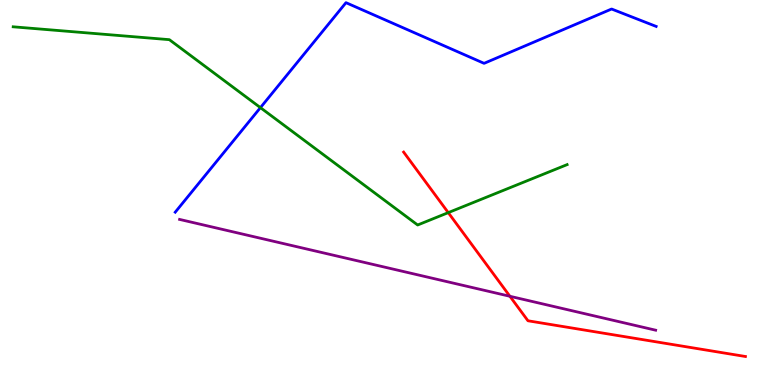[{'lines': ['blue', 'red'], 'intersections': []}, {'lines': ['green', 'red'], 'intersections': [{'x': 5.78, 'y': 4.48}]}, {'lines': ['purple', 'red'], 'intersections': [{'x': 6.58, 'y': 2.3}]}, {'lines': ['blue', 'green'], 'intersections': [{'x': 3.36, 'y': 7.2}]}, {'lines': ['blue', 'purple'], 'intersections': []}, {'lines': ['green', 'purple'], 'intersections': []}]